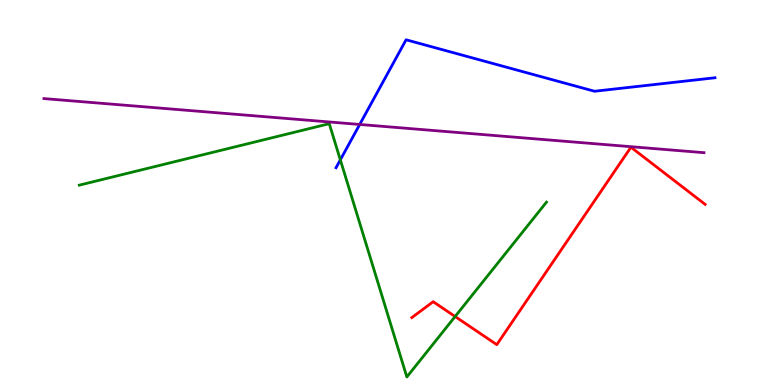[{'lines': ['blue', 'red'], 'intersections': []}, {'lines': ['green', 'red'], 'intersections': [{'x': 5.87, 'y': 1.78}]}, {'lines': ['purple', 'red'], 'intersections': []}, {'lines': ['blue', 'green'], 'intersections': [{'x': 4.39, 'y': 5.85}]}, {'lines': ['blue', 'purple'], 'intersections': [{'x': 4.64, 'y': 6.77}]}, {'lines': ['green', 'purple'], 'intersections': []}]